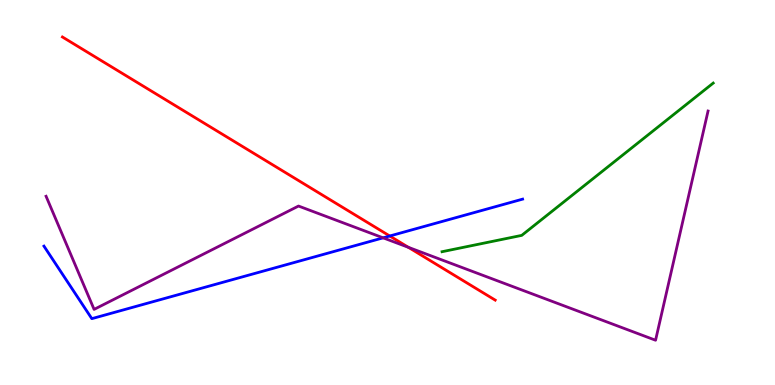[{'lines': ['blue', 'red'], 'intersections': [{'x': 5.03, 'y': 3.87}]}, {'lines': ['green', 'red'], 'intersections': []}, {'lines': ['purple', 'red'], 'intersections': [{'x': 5.27, 'y': 3.58}]}, {'lines': ['blue', 'green'], 'intersections': []}, {'lines': ['blue', 'purple'], 'intersections': [{'x': 4.94, 'y': 3.82}]}, {'lines': ['green', 'purple'], 'intersections': []}]